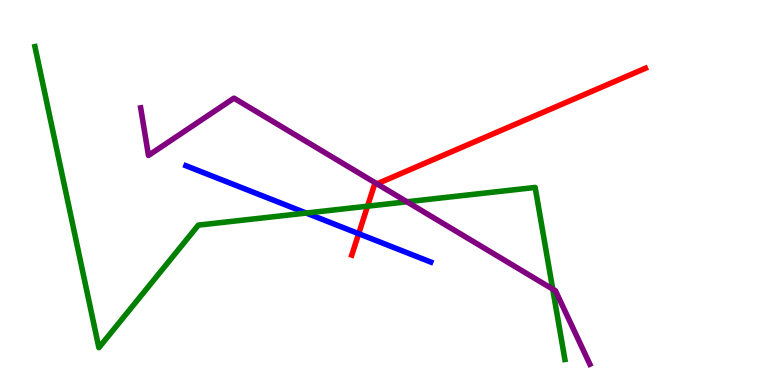[{'lines': ['blue', 'red'], 'intersections': [{'x': 4.63, 'y': 3.93}]}, {'lines': ['green', 'red'], 'intersections': [{'x': 4.74, 'y': 4.64}]}, {'lines': ['purple', 'red'], 'intersections': [{'x': 4.86, 'y': 5.22}]}, {'lines': ['blue', 'green'], 'intersections': [{'x': 3.95, 'y': 4.47}]}, {'lines': ['blue', 'purple'], 'intersections': []}, {'lines': ['green', 'purple'], 'intersections': [{'x': 5.25, 'y': 4.76}, {'x': 7.13, 'y': 2.49}]}]